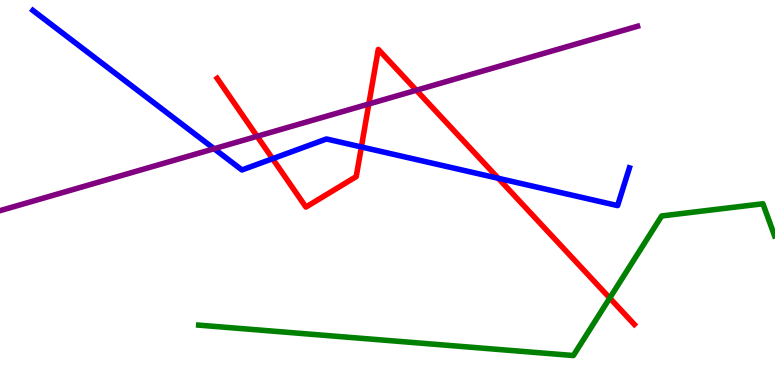[{'lines': ['blue', 'red'], 'intersections': [{'x': 3.52, 'y': 5.88}, {'x': 4.66, 'y': 6.18}, {'x': 6.43, 'y': 5.37}]}, {'lines': ['green', 'red'], 'intersections': [{'x': 7.87, 'y': 2.26}]}, {'lines': ['purple', 'red'], 'intersections': [{'x': 3.32, 'y': 6.46}, {'x': 4.76, 'y': 7.3}, {'x': 5.37, 'y': 7.66}]}, {'lines': ['blue', 'green'], 'intersections': []}, {'lines': ['blue', 'purple'], 'intersections': [{'x': 2.76, 'y': 6.14}]}, {'lines': ['green', 'purple'], 'intersections': []}]